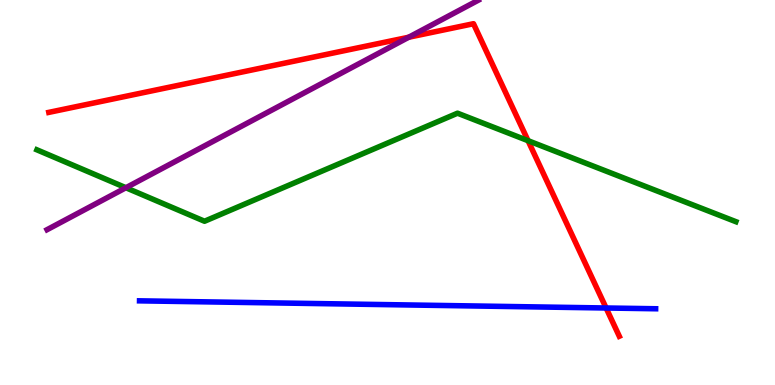[{'lines': ['blue', 'red'], 'intersections': [{'x': 7.82, 'y': 2.0}]}, {'lines': ['green', 'red'], 'intersections': [{'x': 6.81, 'y': 6.35}]}, {'lines': ['purple', 'red'], 'intersections': [{'x': 5.27, 'y': 9.03}]}, {'lines': ['blue', 'green'], 'intersections': []}, {'lines': ['blue', 'purple'], 'intersections': []}, {'lines': ['green', 'purple'], 'intersections': [{'x': 1.62, 'y': 5.12}]}]